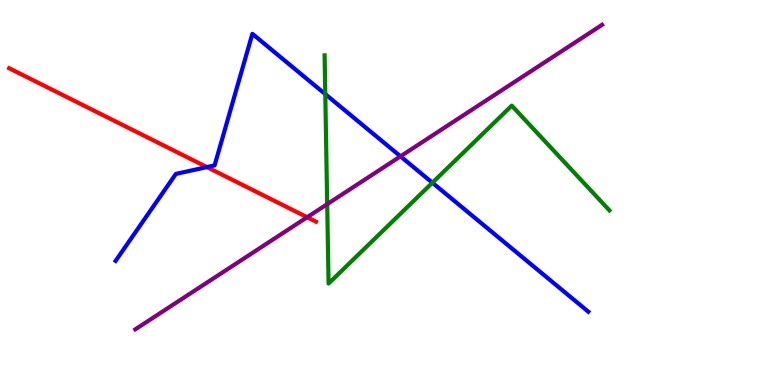[{'lines': ['blue', 'red'], 'intersections': [{'x': 2.67, 'y': 5.66}]}, {'lines': ['green', 'red'], 'intersections': []}, {'lines': ['purple', 'red'], 'intersections': [{'x': 3.96, 'y': 4.36}]}, {'lines': ['blue', 'green'], 'intersections': [{'x': 4.2, 'y': 7.55}, {'x': 5.58, 'y': 5.25}]}, {'lines': ['blue', 'purple'], 'intersections': [{'x': 5.17, 'y': 5.94}]}, {'lines': ['green', 'purple'], 'intersections': [{'x': 4.22, 'y': 4.7}]}]